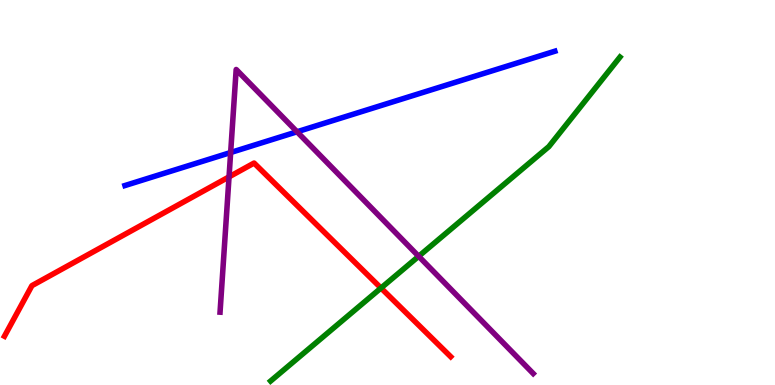[{'lines': ['blue', 'red'], 'intersections': []}, {'lines': ['green', 'red'], 'intersections': [{'x': 4.92, 'y': 2.52}]}, {'lines': ['purple', 'red'], 'intersections': [{'x': 2.96, 'y': 5.41}]}, {'lines': ['blue', 'green'], 'intersections': []}, {'lines': ['blue', 'purple'], 'intersections': [{'x': 2.98, 'y': 6.04}, {'x': 3.83, 'y': 6.58}]}, {'lines': ['green', 'purple'], 'intersections': [{'x': 5.4, 'y': 3.34}]}]